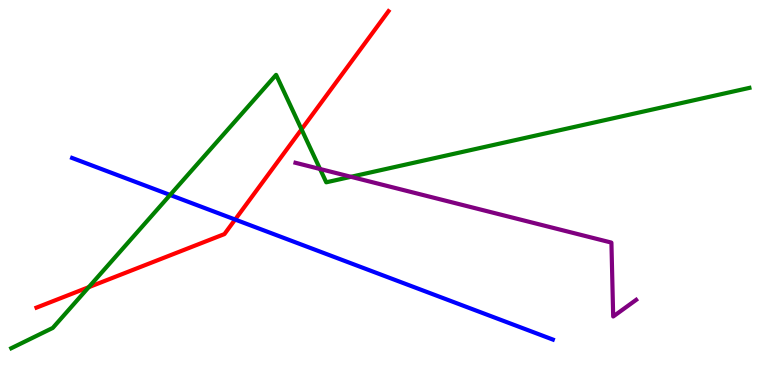[{'lines': ['blue', 'red'], 'intersections': [{'x': 3.03, 'y': 4.3}]}, {'lines': ['green', 'red'], 'intersections': [{'x': 1.14, 'y': 2.54}, {'x': 3.89, 'y': 6.64}]}, {'lines': ['purple', 'red'], 'intersections': []}, {'lines': ['blue', 'green'], 'intersections': [{'x': 2.19, 'y': 4.94}]}, {'lines': ['blue', 'purple'], 'intersections': []}, {'lines': ['green', 'purple'], 'intersections': [{'x': 4.13, 'y': 5.61}, {'x': 4.53, 'y': 5.41}]}]